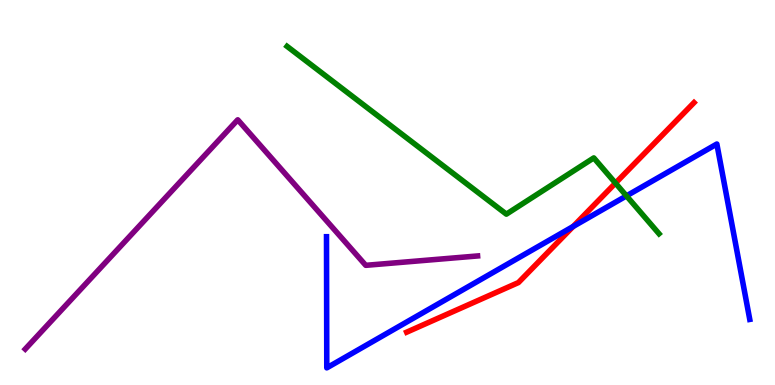[{'lines': ['blue', 'red'], 'intersections': [{'x': 7.4, 'y': 4.12}]}, {'lines': ['green', 'red'], 'intersections': [{'x': 7.94, 'y': 5.24}]}, {'lines': ['purple', 'red'], 'intersections': []}, {'lines': ['blue', 'green'], 'intersections': [{'x': 8.08, 'y': 4.91}]}, {'lines': ['blue', 'purple'], 'intersections': []}, {'lines': ['green', 'purple'], 'intersections': []}]